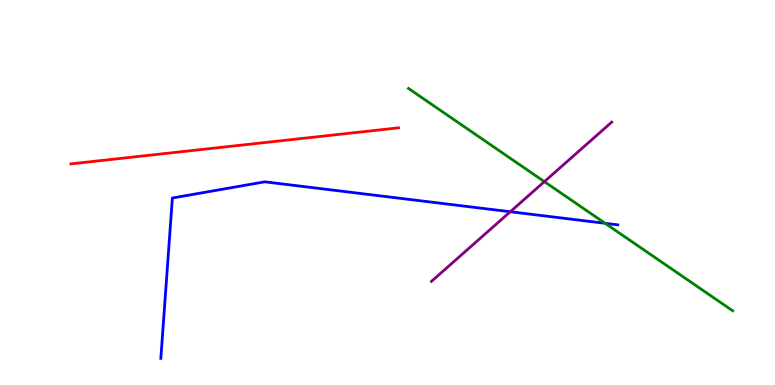[{'lines': ['blue', 'red'], 'intersections': []}, {'lines': ['green', 'red'], 'intersections': []}, {'lines': ['purple', 'red'], 'intersections': []}, {'lines': ['blue', 'green'], 'intersections': [{'x': 7.81, 'y': 4.2}]}, {'lines': ['blue', 'purple'], 'intersections': [{'x': 6.58, 'y': 4.5}]}, {'lines': ['green', 'purple'], 'intersections': [{'x': 7.02, 'y': 5.28}]}]